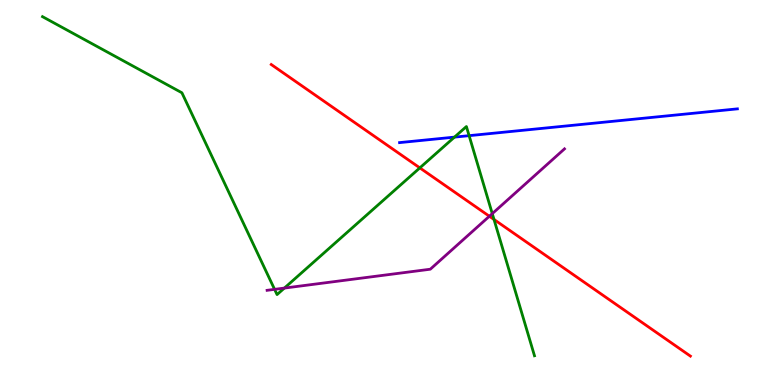[{'lines': ['blue', 'red'], 'intersections': []}, {'lines': ['green', 'red'], 'intersections': [{'x': 5.42, 'y': 5.64}, {'x': 6.37, 'y': 4.3}]}, {'lines': ['purple', 'red'], 'intersections': [{'x': 6.31, 'y': 4.38}]}, {'lines': ['blue', 'green'], 'intersections': [{'x': 5.86, 'y': 6.44}, {'x': 6.05, 'y': 6.48}]}, {'lines': ['blue', 'purple'], 'intersections': []}, {'lines': ['green', 'purple'], 'intersections': [{'x': 3.54, 'y': 2.48}, {'x': 3.67, 'y': 2.52}, {'x': 6.35, 'y': 4.45}]}]